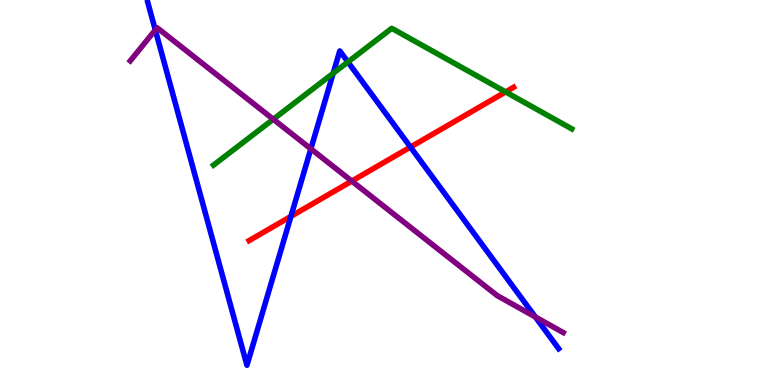[{'lines': ['blue', 'red'], 'intersections': [{'x': 3.75, 'y': 4.38}, {'x': 5.3, 'y': 6.18}]}, {'lines': ['green', 'red'], 'intersections': [{'x': 6.52, 'y': 7.61}]}, {'lines': ['purple', 'red'], 'intersections': [{'x': 4.54, 'y': 5.3}]}, {'lines': ['blue', 'green'], 'intersections': [{'x': 4.3, 'y': 8.1}, {'x': 4.49, 'y': 8.39}]}, {'lines': ['blue', 'purple'], 'intersections': [{'x': 2.0, 'y': 9.22}, {'x': 4.01, 'y': 6.13}, {'x': 6.91, 'y': 1.77}]}, {'lines': ['green', 'purple'], 'intersections': [{'x': 3.53, 'y': 6.9}]}]